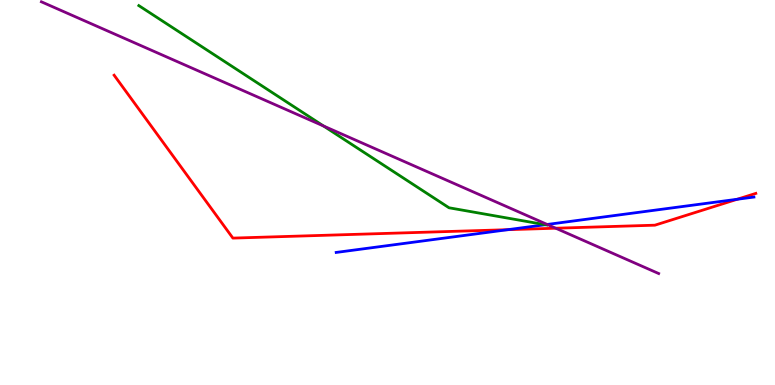[{'lines': ['blue', 'red'], 'intersections': [{'x': 6.55, 'y': 4.03}, {'x': 9.51, 'y': 4.82}]}, {'lines': ['green', 'red'], 'intersections': []}, {'lines': ['purple', 'red'], 'intersections': [{'x': 7.17, 'y': 4.07}]}, {'lines': ['blue', 'green'], 'intersections': [{'x': 7.04, 'y': 4.16}]}, {'lines': ['blue', 'purple'], 'intersections': [{'x': 7.06, 'y': 4.17}]}, {'lines': ['green', 'purple'], 'intersections': [{'x': 4.17, 'y': 6.73}]}]